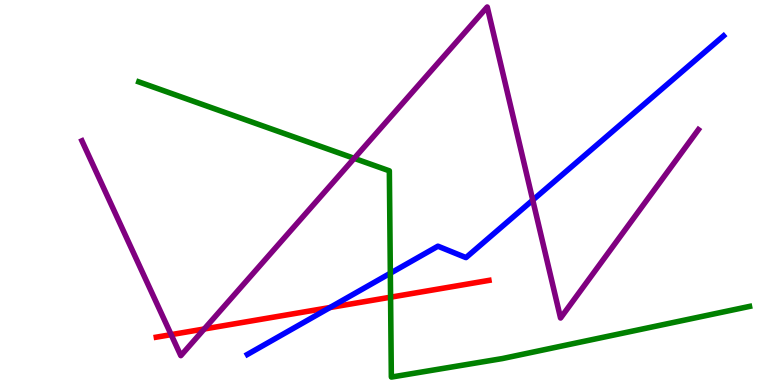[{'lines': ['blue', 'red'], 'intersections': [{'x': 4.26, 'y': 2.01}]}, {'lines': ['green', 'red'], 'intersections': [{'x': 5.04, 'y': 2.28}]}, {'lines': ['purple', 'red'], 'intersections': [{'x': 2.21, 'y': 1.31}, {'x': 2.64, 'y': 1.45}]}, {'lines': ['blue', 'green'], 'intersections': [{'x': 5.04, 'y': 2.9}]}, {'lines': ['blue', 'purple'], 'intersections': [{'x': 6.87, 'y': 4.8}]}, {'lines': ['green', 'purple'], 'intersections': [{'x': 4.57, 'y': 5.89}]}]